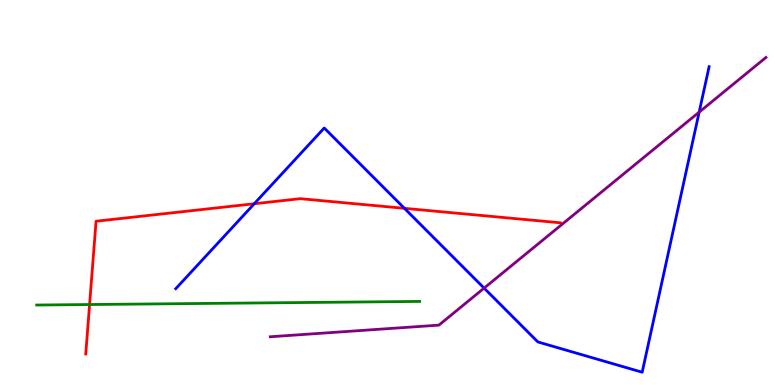[{'lines': ['blue', 'red'], 'intersections': [{'x': 3.28, 'y': 4.71}, {'x': 5.22, 'y': 4.59}]}, {'lines': ['green', 'red'], 'intersections': [{'x': 1.16, 'y': 2.09}]}, {'lines': ['purple', 'red'], 'intersections': []}, {'lines': ['blue', 'green'], 'intersections': []}, {'lines': ['blue', 'purple'], 'intersections': [{'x': 6.25, 'y': 2.52}, {'x': 9.02, 'y': 7.09}]}, {'lines': ['green', 'purple'], 'intersections': []}]